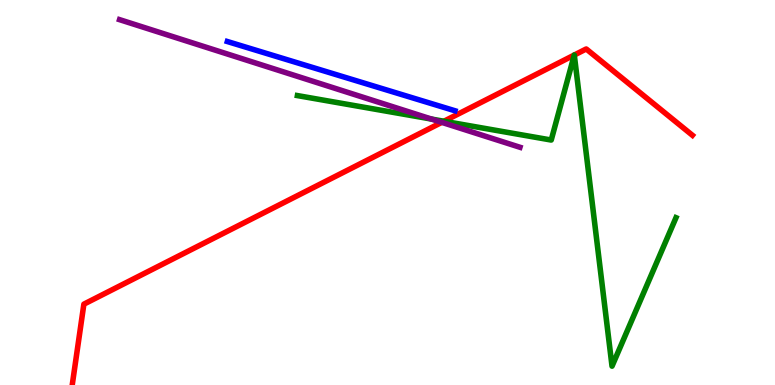[{'lines': ['blue', 'red'], 'intersections': []}, {'lines': ['green', 'red'], 'intersections': [{'x': 5.73, 'y': 6.85}, {'x': 7.41, 'y': 8.57}, {'x': 7.41, 'y': 8.57}]}, {'lines': ['purple', 'red'], 'intersections': [{'x': 5.7, 'y': 6.82}]}, {'lines': ['blue', 'green'], 'intersections': []}, {'lines': ['blue', 'purple'], 'intersections': []}, {'lines': ['green', 'purple'], 'intersections': [{'x': 5.57, 'y': 6.91}]}]